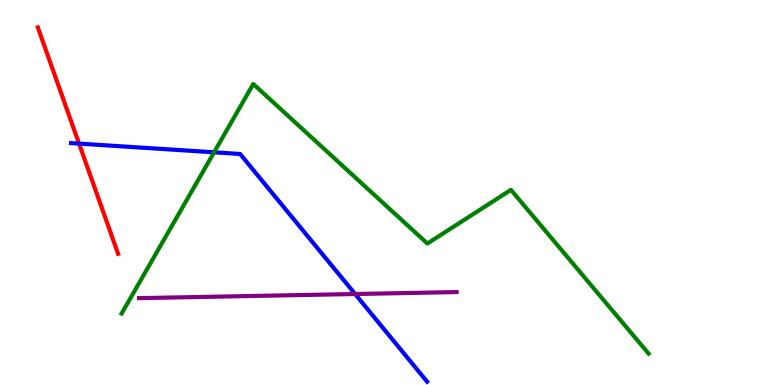[{'lines': ['blue', 'red'], 'intersections': [{'x': 1.02, 'y': 6.27}]}, {'lines': ['green', 'red'], 'intersections': []}, {'lines': ['purple', 'red'], 'intersections': []}, {'lines': ['blue', 'green'], 'intersections': [{'x': 2.76, 'y': 6.04}]}, {'lines': ['blue', 'purple'], 'intersections': [{'x': 4.58, 'y': 2.36}]}, {'lines': ['green', 'purple'], 'intersections': []}]